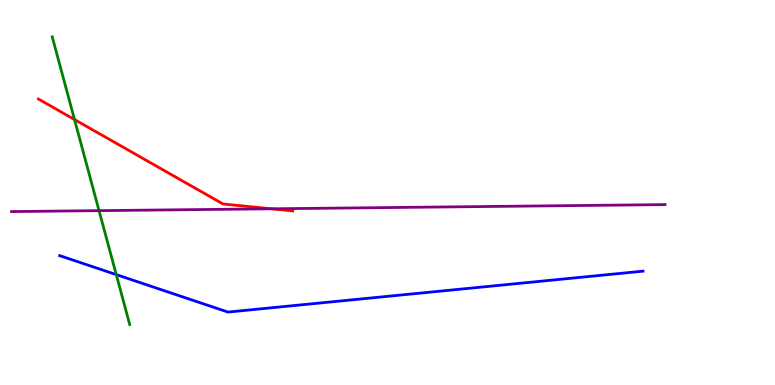[{'lines': ['blue', 'red'], 'intersections': []}, {'lines': ['green', 'red'], 'intersections': [{'x': 0.961, 'y': 6.9}]}, {'lines': ['purple', 'red'], 'intersections': [{'x': 3.5, 'y': 4.58}]}, {'lines': ['blue', 'green'], 'intersections': [{'x': 1.5, 'y': 2.87}]}, {'lines': ['blue', 'purple'], 'intersections': []}, {'lines': ['green', 'purple'], 'intersections': [{'x': 1.28, 'y': 4.53}]}]